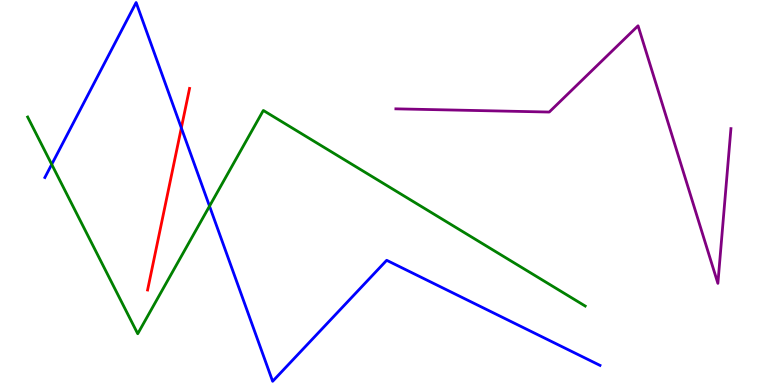[{'lines': ['blue', 'red'], 'intersections': [{'x': 2.34, 'y': 6.68}]}, {'lines': ['green', 'red'], 'intersections': []}, {'lines': ['purple', 'red'], 'intersections': []}, {'lines': ['blue', 'green'], 'intersections': [{'x': 0.667, 'y': 5.73}, {'x': 2.7, 'y': 4.65}]}, {'lines': ['blue', 'purple'], 'intersections': []}, {'lines': ['green', 'purple'], 'intersections': []}]